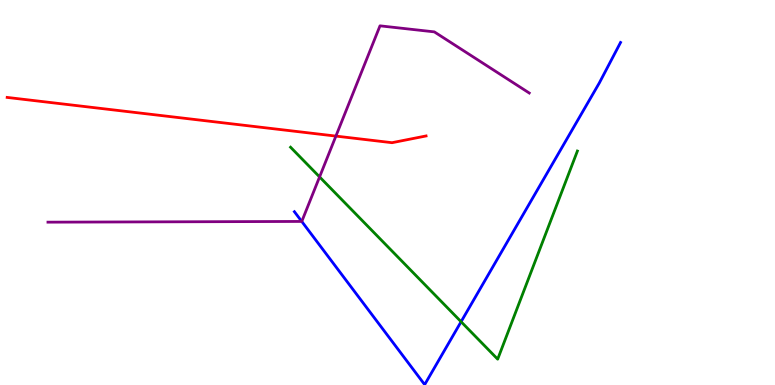[{'lines': ['blue', 'red'], 'intersections': []}, {'lines': ['green', 'red'], 'intersections': []}, {'lines': ['purple', 'red'], 'intersections': [{'x': 4.33, 'y': 6.47}]}, {'lines': ['blue', 'green'], 'intersections': [{'x': 5.95, 'y': 1.64}]}, {'lines': ['blue', 'purple'], 'intersections': [{'x': 3.89, 'y': 4.25}]}, {'lines': ['green', 'purple'], 'intersections': [{'x': 4.12, 'y': 5.4}]}]